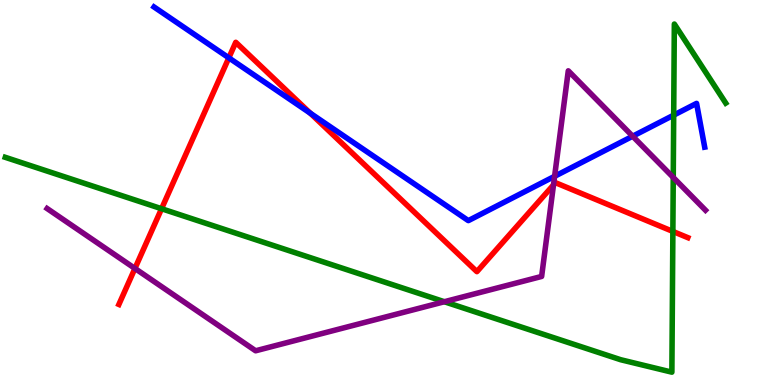[{'lines': ['blue', 'red'], 'intersections': [{'x': 2.95, 'y': 8.5}, {'x': 4.0, 'y': 7.06}]}, {'lines': ['green', 'red'], 'intersections': [{'x': 2.08, 'y': 4.58}, {'x': 8.68, 'y': 3.99}]}, {'lines': ['purple', 'red'], 'intersections': [{'x': 1.74, 'y': 3.03}, {'x': 7.14, 'y': 5.2}]}, {'lines': ['blue', 'green'], 'intersections': [{'x': 8.69, 'y': 7.01}]}, {'lines': ['blue', 'purple'], 'intersections': [{'x': 7.16, 'y': 5.42}, {'x': 8.16, 'y': 6.46}]}, {'lines': ['green', 'purple'], 'intersections': [{'x': 5.73, 'y': 2.16}, {'x': 8.69, 'y': 5.39}]}]